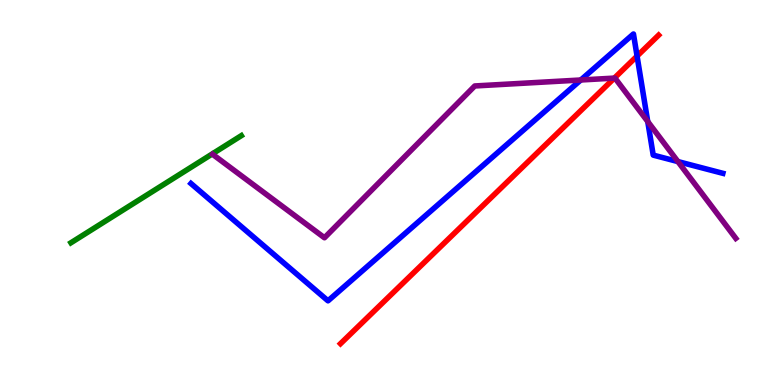[{'lines': ['blue', 'red'], 'intersections': [{'x': 8.22, 'y': 8.54}]}, {'lines': ['green', 'red'], 'intersections': []}, {'lines': ['purple', 'red'], 'intersections': [{'x': 7.93, 'y': 7.97}]}, {'lines': ['blue', 'green'], 'intersections': []}, {'lines': ['blue', 'purple'], 'intersections': [{'x': 7.49, 'y': 7.92}, {'x': 8.36, 'y': 6.84}, {'x': 8.75, 'y': 5.8}]}, {'lines': ['green', 'purple'], 'intersections': []}]